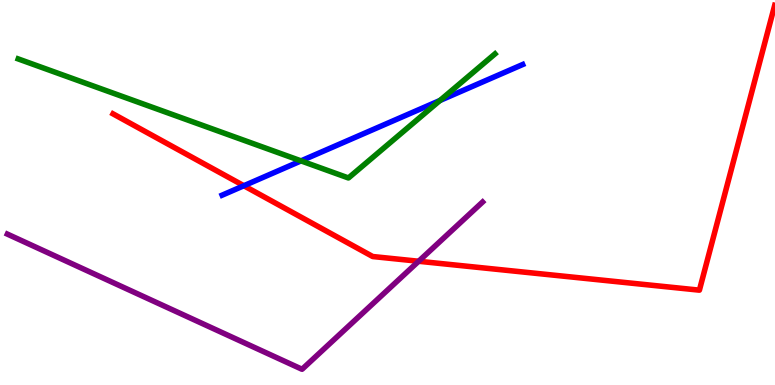[{'lines': ['blue', 'red'], 'intersections': [{'x': 3.15, 'y': 5.18}]}, {'lines': ['green', 'red'], 'intersections': []}, {'lines': ['purple', 'red'], 'intersections': [{'x': 5.4, 'y': 3.21}]}, {'lines': ['blue', 'green'], 'intersections': [{'x': 3.88, 'y': 5.82}, {'x': 5.68, 'y': 7.39}]}, {'lines': ['blue', 'purple'], 'intersections': []}, {'lines': ['green', 'purple'], 'intersections': []}]